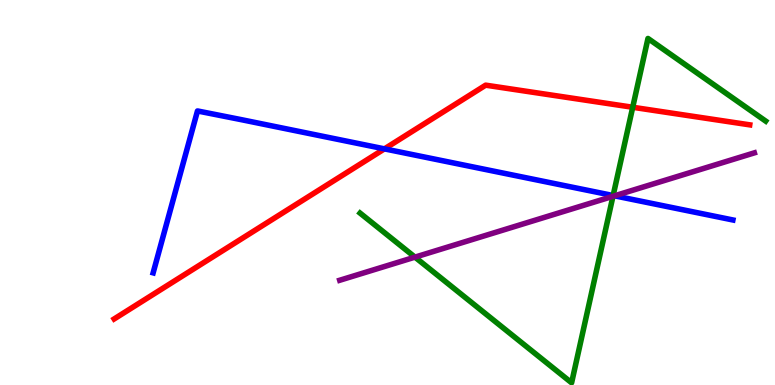[{'lines': ['blue', 'red'], 'intersections': [{'x': 4.96, 'y': 6.13}]}, {'lines': ['green', 'red'], 'intersections': [{'x': 8.16, 'y': 7.21}]}, {'lines': ['purple', 'red'], 'intersections': []}, {'lines': ['blue', 'green'], 'intersections': [{'x': 7.91, 'y': 4.92}]}, {'lines': ['blue', 'purple'], 'intersections': [{'x': 7.93, 'y': 4.91}]}, {'lines': ['green', 'purple'], 'intersections': [{'x': 5.35, 'y': 3.32}, {'x': 7.91, 'y': 4.9}]}]